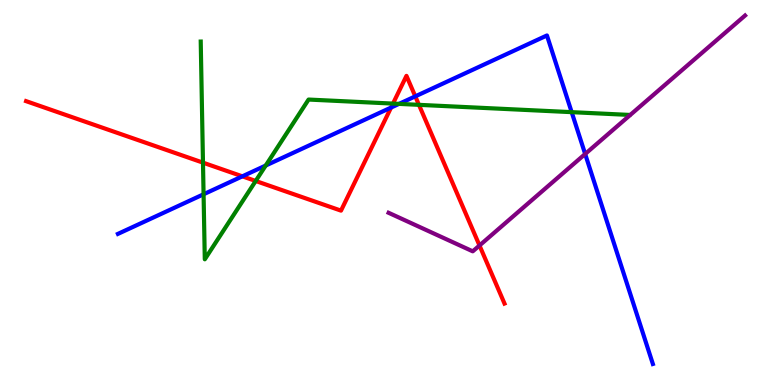[{'lines': ['blue', 'red'], 'intersections': [{'x': 3.13, 'y': 5.42}, {'x': 5.05, 'y': 7.21}, {'x': 5.36, 'y': 7.5}]}, {'lines': ['green', 'red'], 'intersections': [{'x': 2.62, 'y': 5.78}, {'x': 3.3, 'y': 5.3}, {'x': 5.07, 'y': 7.31}, {'x': 5.41, 'y': 7.28}]}, {'lines': ['purple', 'red'], 'intersections': [{'x': 6.19, 'y': 3.62}]}, {'lines': ['blue', 'green'], 'intersections': [{'x': 2.63, 'y': 4.95}, {'x': 3.43, 'y': 5.7}, {'x': 5.15, 'y': 7.3}, {'x': 7.38, 'y': 7.09}]}, {'lines': ['blue', 'purple'], 'intersections': [{'x': 7.55, 'y': 6.0}]}, {'lines': ['green', 'purple'], 'intersections': []}]